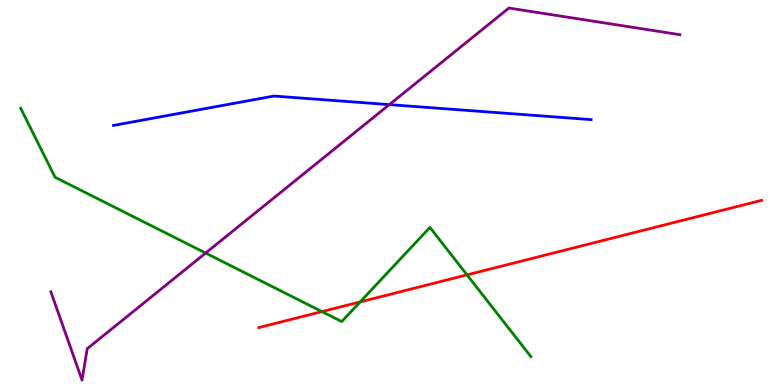[{'lines': ['blue', 'red'], 'intersections': []}, {'lines': ['green', 'red'], 'intersections': [{'x': 4.15, 'y': 1.91}, {'x': 4.65, 'y': 2.16}, {'x': 6.03, 'y': 2.86}]}, {'lines': ['purple', 'red'], 'intersections': []}, {'lines': ['blue', 'green'], 'intersections': []}, {'lines': ['blue', 'purple'], 'intersections': [{'x': 5.02, 'y': 7.28}]}, {'lines': ['green', 'purple'], 'intersections': [{'x': 2.65, 'y': 3.43}]}]